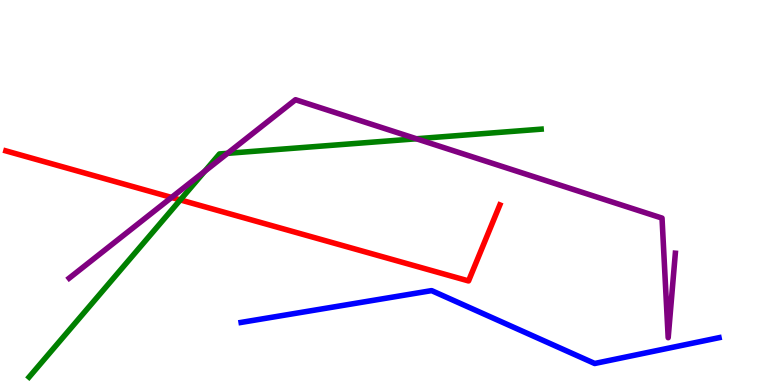[{'lines': ['blue', 'red'], 'intersections': []}, {'lines': ['green', 'red'], 'intersections': [{'x': 2.33, 'y': 4.81}]}, {'lines': ['purple', 'red'], 'intersections': [{'x': 2.21, 'y': 4.87}]}, {'lines': ['blue', 'green'], 'intersections': []}, {'lines': ['blue', 'purple'], 'intersections': []}, {'lines': ['green', 'purple'], 'intersections': [{'x': 2.64, 'y': 5.55}, {'x': 2.94, 'y': 6.02}, {'x': 5.37, 'y': 6.4}]}]